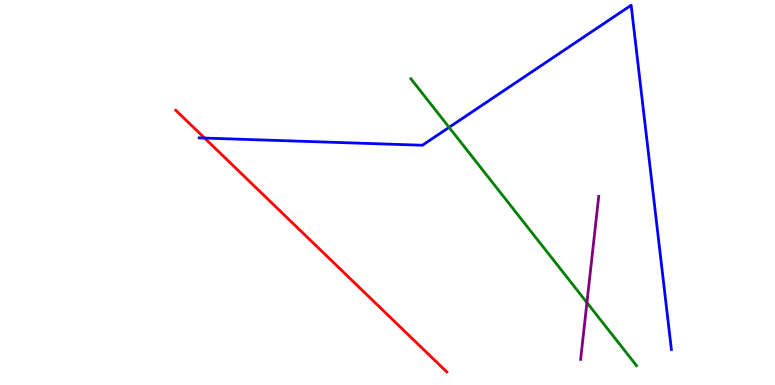[{'lines': ['blue', 'red'], 'intersections': [{'x': 2.64, 'y': 6.41}]}, {'lines': ['green', 'red'], 'intersections': []}, {'lines': ['purple', 'red'], 'intersections': []}, {'lines': ['blue', 'green'], 'intersections': [{'x': 5.79, 'y': 6.69}]}, {'lines': ['blue', 'purple'], 'intersections': []}, {'lines': ['green', 'purple'], 'intersections': [{'x': 7.57, 'y': 2.14}]}]